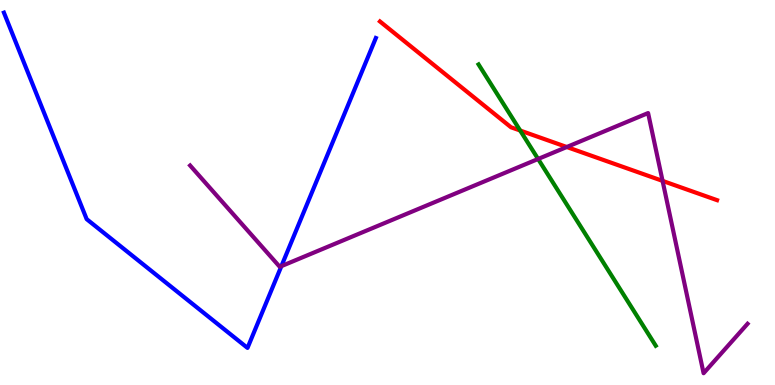[{'lines': ['blue', 'red'], 'intersections': []}, {'lines': ['green', 'red'], 'intersections': [{'x': 6.71, 'y': 6.61}]}, {'lines': ['purple', 'red'], 'intersections': [{'x': 7.31, 'y': 6.18}, {'x': 8.55, 'y': 5.3}]}, {'lines': ['blue', 'green'], 'intersections': []}, {'lines': ['blue', 'purple'], 'intersections': [{'x': 3.63, 'y': 3.09}]}, {'lines': ['green', 'purple'], 'intersections': [{'x': 6.94, 'y': 5.87}]}]